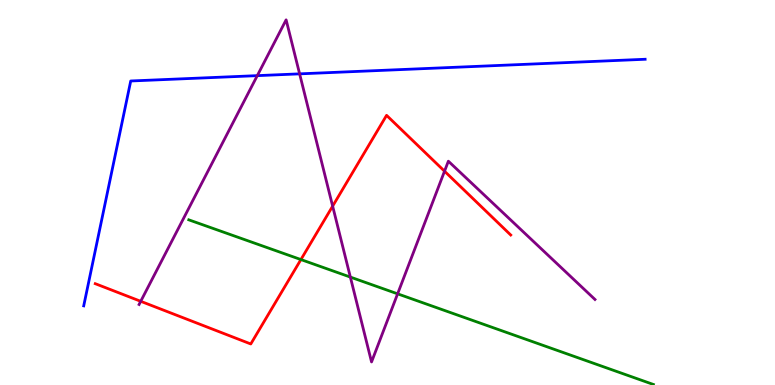[{'lines': ['blue', 'red'], 'intersections': []}, {'lines': ['green', 'red'], 'intersections': [{'x': 3.88, 'y': 3.26}]}, {'lines': ['purple', 'red'], 'intersections': [{'x': 1.82, 'y': 2.17}, {'x': 4.29, 'y': 4.65}, {'x': 5.74, 'y': 5.55}]}, {'lines': ['blue', 'green'], 'intersections': []}, {'lines': ['blue', 'purple'], 'intersections': [{'x': 3.32, 'y': 8.04}, {'x': 3.87, 'y': 8.08}]}, {'lines': ['green', 'purple'], 'intersections': [{'x': 4.52, 'y': 2.8}, {'x': 5.13, 'y': 2.37}]}]